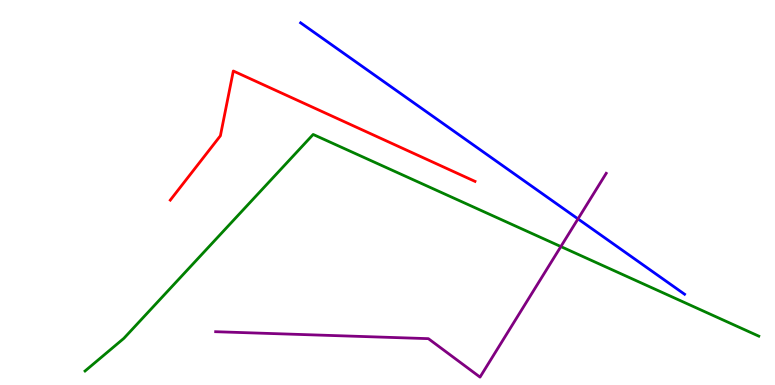[{'lines': ['blue', 'red'], 'intersections': []}, {'lines': ['green', 'red'], 'intersections': []}, {'lines': ['purple', 'red'], 'intersections': []}, {'lines': ['blue', 'green'], 'intersections': []}, {'lines': ['blue', 'purple'], 'intersections': [{'x': 7.46, 'y': 4.31}]}, {'lines': ['green', 'purple'], 'intersections': [{'x': 7.24, 'y': 3.6}]}]